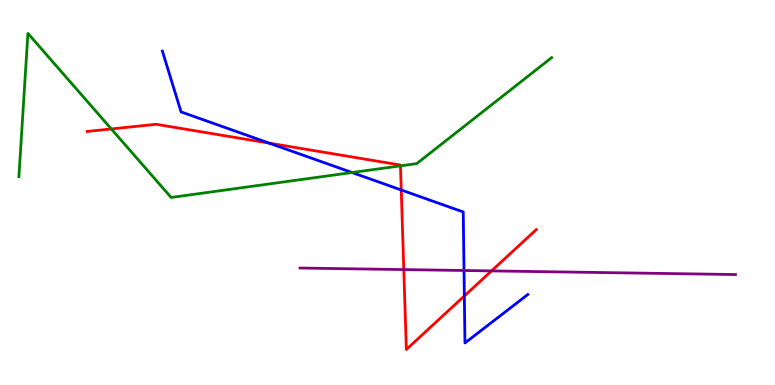[{'lines': ['blue', 'red'], 'intersections': [{'x': 3.47, 'y': 6.28}, {'x': 5.18, 'y': 5.07}, {'x': 5.99, 'y': 2.31}]}, {'lines': ['green', 'red'], 'intersections': [{'x': 1.44, 'y': 6.65}, {'x': 5.17, 'y': 5.69}]}, {'lines': ['purple', 'red'], 'intersections': [{'x': 5.21, 'y': 3.0}, {'x': 6.34, 'y': 2.96}]}, {'lines': ['blue', 'green'], 'intersections': [{'x': 4.54, 'y': 5.52}]}, {'lines': ['blue', 'purple'], 'intersections': [{'x': 5.99, 'y': 2.97}]}, {'lines': ['green', 'purple'], 'intersections': []}]